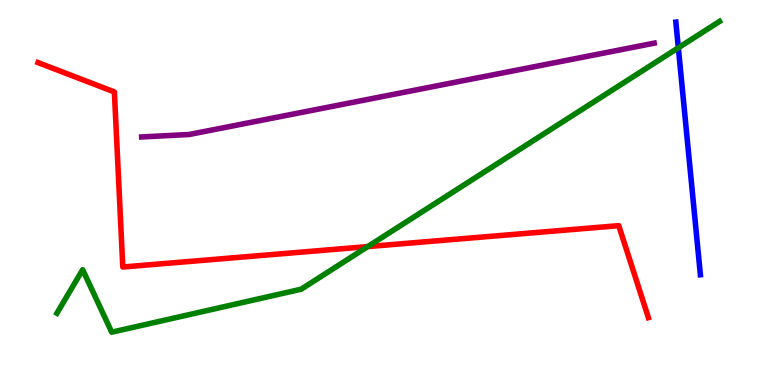[{'lines': ['blue', 'red'], 'intersections': []}, {'lines': ['green', 'red'], 'intersections': [{'x': 4.75, 'y': 3.6}]}, {'lines': ['purple', 'red'], 'intersections': []}, {'lines': ['blue', 'green'], 'intersections': [{'x': 8.75, 'y': 8.76}]}, {'lines': ['blue', 'purple'], 'intersections': []}, {'lines': ['green', 'purple'], 'intersections': []}]